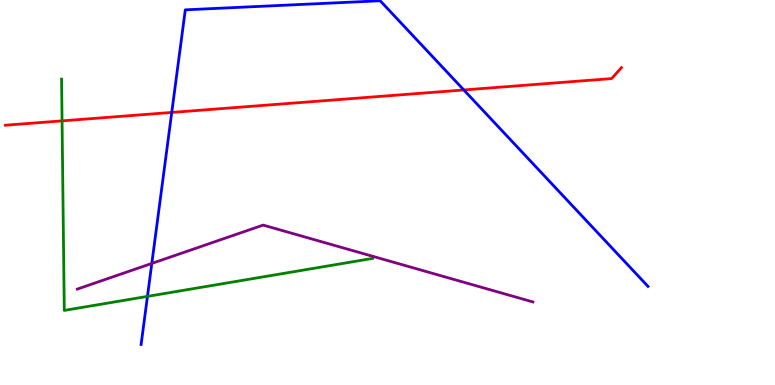[{'lines': ['blue', 'red'], 'intersections': [{'x': 2.22, 'y': 7.08}, {'x': 5.98, 'y': 7.66}]}, {'lines': ['green', 'red'], 'intersections': [{'x': 0.801, 'y': 6.86}]}, {'lines': ['purple', 'red'], 'intersections': []}, {'lines': ['blue', 'green'], 'intersections': [{'x': 1.9, 'y': 2.3}]}, {'lines': ['blue', 'purple'], 'intersections': [{'x': 1.96, 'y': 3.16}]}, {'lines': ['green', 'purple'], 'intersections': []}]